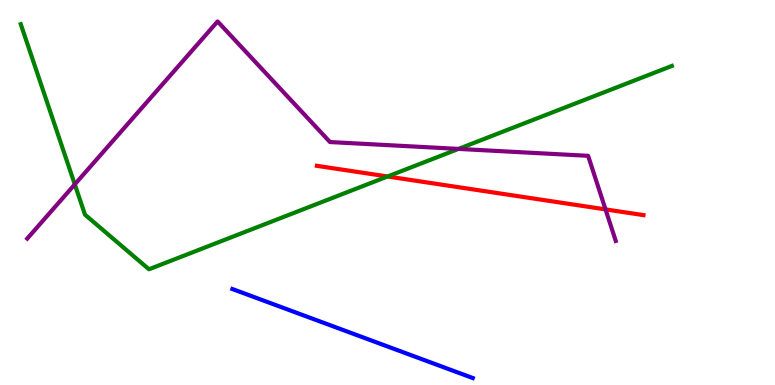[{'lines': ['blue', 'red'], 'intersections': []}, {'lines': ['green', 'red'], 'intersections': [{'x': 5.0, 'y': 5.42}]}, {'lines': ['purple', 'red'], 'intersections': [{'x': 7.81, 'y': 4.56}]}, {'lines': ['blue', 'green'], 'intersections': []}, {'lines': ['blue', 'purple'], 'intersections': []}, {'lines': ['green', 'purple'], 'intersections': [{'x': 0.965, 'y': 5.21}, {'x': 5.92, 'y': 6.13}]}]